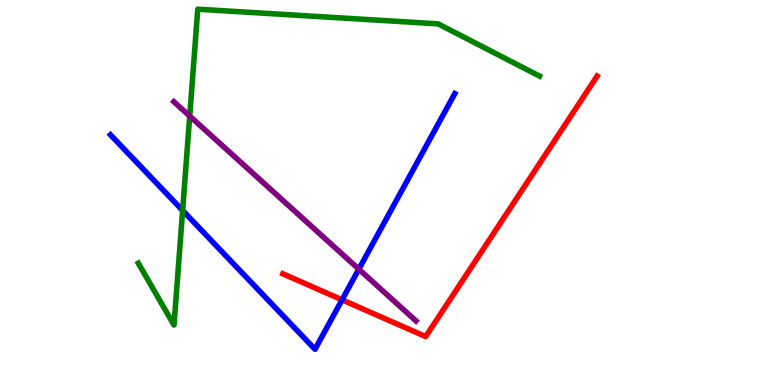[{'lines': ['blue', 'red'], 'intersections': [{'x': 4.41, 'y': 2.21}]}, {'lines': ['green', 'red'], 'intersections': []}, {'lines': ['purple', 'red'], 'intersections': []}, {'lines': ['blue', 'green'], 'intersections': [{'x': 2.36, 'y': 4.53}]}, {'lines': ['blue', 'purple'], 'intersections': [{'x': 4.63, 'y': 3.01}]}, {'lines': ['green', 'purple'], 'intersections': [{'x': 2.45, 'y': 6.98}]}]